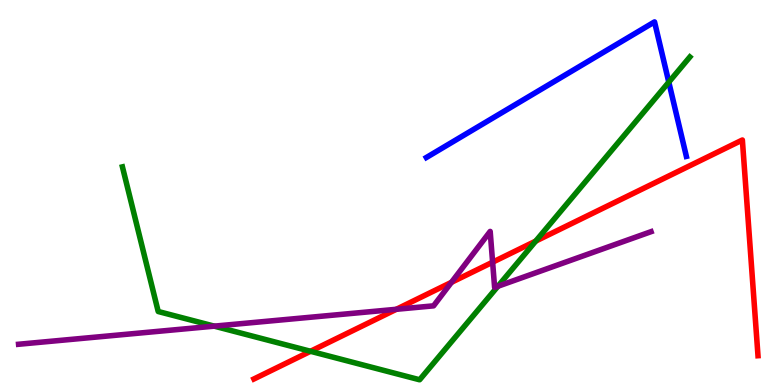[{'lines': ['blue', 'red'], 'intersections': []}, {'lines': ['green', 'red'], 'intersections': [{'x': 4.01, 'y': 0.876}, {'x': 6.91, 'y': 3.74}]}, {'lines': ['purple', 'red'], 'intersections': [{'x': 5.11, 'y': 1.97}, {'x': 5.83, 'y': 2.67}, {'x': 6.36, 'y': 3.19}]}, {'lines': ['blue', 'green'], 'intersections': [{'x': 8.63, 'y': 7.87}]}, {'lines': ['blue', 'purple'], 'intersections': []}, {'lines': ['green', 'purple'], 'intersections': [{'x': 2.76, 'y': 1.53}, {'x': 6.42, 'y': 2.56}]}]